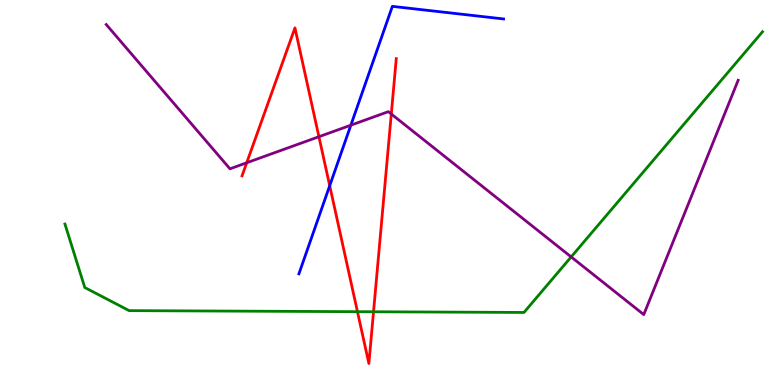[{'lines': ['blue', 'red'], 'intersections': [{'x': 4.25, 'y': 5.18}]}, {'lines': ['green', 'red'], 'intersections': [{'x': 4.61, 'y': 1.9}, {'x': 4.82, 'y': 1.9}]}, {'lines': ['purple', 'red'], 'intersections': [{'x': 3.18, 'y': 5.77}, {'x': 4.12, 'y': 6.45}, {'x': 5.05, 'y': 7.04}]}, {'lines': ['blue', 'green'], 'intersections': []}, {'lines': ['blue', 'purple'], 'intersections': [{'x': 4.53, 'y': 6.75}]}, {'lines': ['green', 'purple'], 'intersections': [{'x': 7.37, 'y': 3.33}]}]